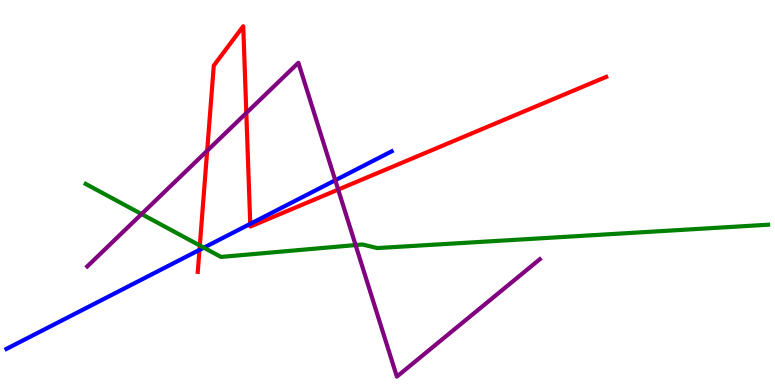[{'lines': ['blue', 'red'], 'intersections': [{'x': 2.57, 'y': 3.51}, {'x': 3.23, 'y': 4.19}]}, {'lines': ['green', 'red'], 'intersections': [{'x': 2.58, 'y': 3.62}]}, {'lines': ['purple', 'red'], 'intersections': [{'x': 2.67, 'y': 6.08}, {'x': 3.18, 'y': 7.06}, {'x': 4.36, 'y': 5.08}]}, {'lines': ['blue', 'green'], 'intersections': [{'x': 2.63, 'y': 3.57}]}, {'lines': ['blue', 'purple'], 'intersections': [{'x': 4.33, 'y': 5.32}]}, {'lines': ['green', 'purple'], 'intersections': [{'x': 1.83, 'y': 4.44}, {'x': 4.59, 'y': 3.63}]}]